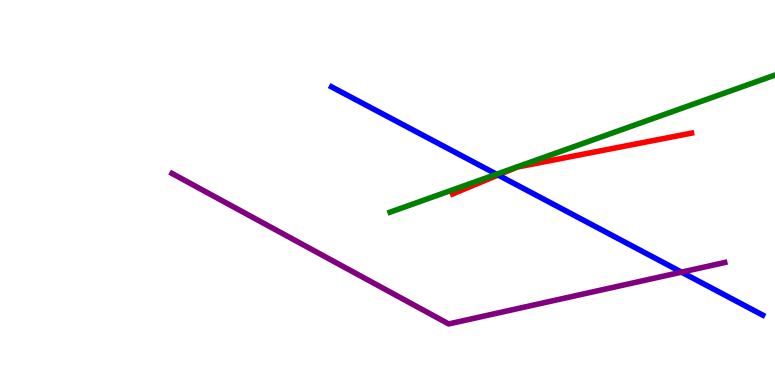[{'lines': ['blue', 'red'], 'intersections': [{'x': 6.43, 'y': 5.45}]}, {'lines': ['green', 'red'], 'intersections': []}, {'lines': ['purple', 'red'], 'intersections': []}, {'lines': ['blue', 'green'], 'intersections': [{'x': 6.41, 'y': 5.47}]}, {'lines': ['blue', 'purple'], 'intersections': [{'x': 8.79, 'y': 2.93}]}, {'lines': ['green', 'purple'], 'intersections': []}]